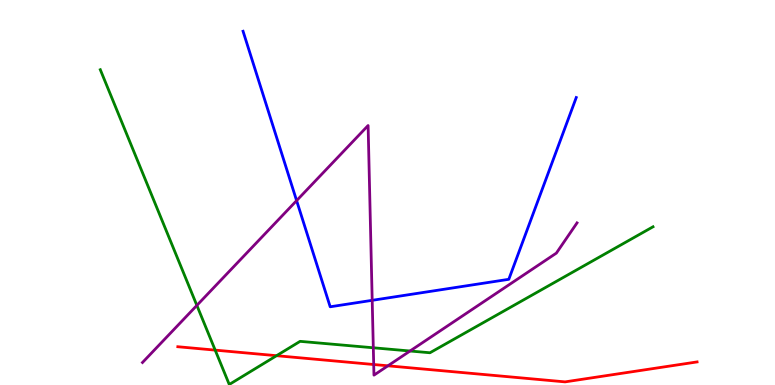[{'lines': ['blue', 'red'], 'intersections': []}, {'lines': ['green', 'red'], 'intersections': [{'x': 2.78, 'y': 0.906}, {'x': 3.57, 'y': 0.761}]}, {'lines': ['purple', 'red'], 'intersections': [{'x': 4.82, 'y': 0.532}, {'x': 5.01, 'y': 0.499}]}, {'lines': ['blue', 'green'], 'intersections': []}, {'lines': ['blue', 'purple'], 'intersections': [{'x': 3.83, 'y': 4.79}, {'x': 4.8, 'y': 2.2}]}, {'lines': ['green', 'purple'], 'intersections': [{'x': 2.54, 'y': 2.07}, {'x': 4.82, 'y': 0.967}, {'x': 5.29, 'y': 0.883}]}]